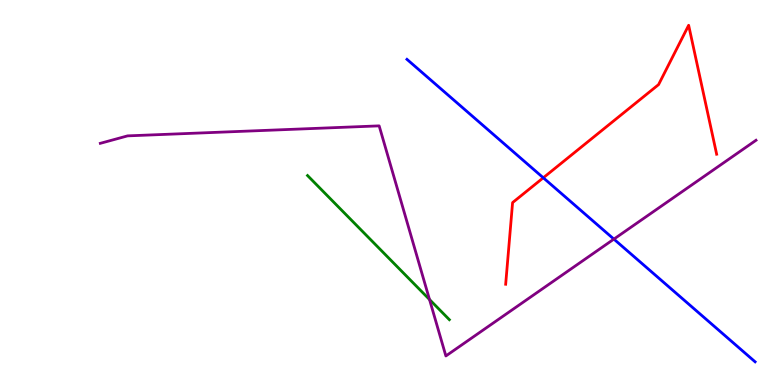[{'lines': ['blue', 'red'], 'intersections': [{'x': 7.01, 'y': 5.38}]}, {'lines': ['green', 'red'], 'intersections': []}, {'lines': ['purple', 'red'], 'intersections': []}, {'lines': ['blue', 'green'], 'intersections': []}, {'lines': ['blue', 'purple'], 'intersections': [{'x': 7.92, 'y': 3.79}]}, {'lines': ['green', 'purple'], 'intersections': [{'x': 5.54, 'y': 2.22}]}]